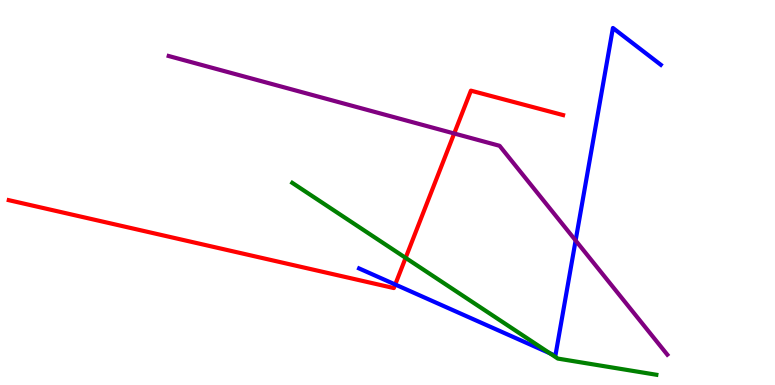[{'lines': ['blue', 'red'], 'intersections': [{'x': 5.1, 'y': 2.61}]}, {'lines': ['green', 'red'], 'intersections': [{'x': 5.23, 'y': 3.3}]}, {'lines': ['purple', 'red'], 'intersections': [{'x': 5.86, 'y': 6.53}]}, {'lines': ['blue', 'green'], 'intersections': [{'x': 7.09, 'y': 0.826}]}, {'lines': ['blue', 'purple'], 'intersections': [{'x': 7.43, 'y': 3.75}]}, {'lines': ['green', 'purple'], 'intersections': []}]